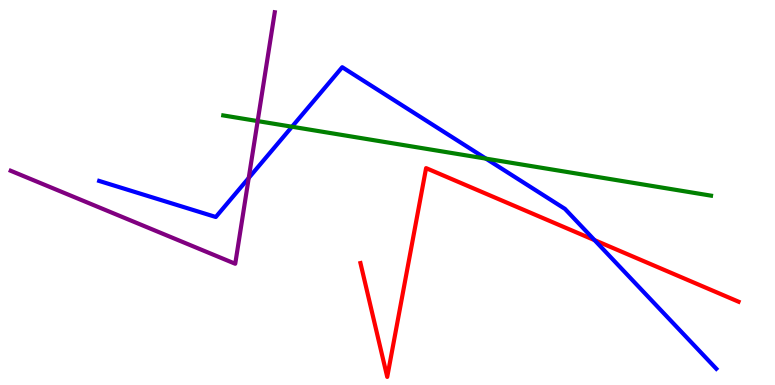[{'lines': ['blue', 'red'], 'intersections': [{'x': 7.67, 'y': 3.76}]}, {'lines': ['green', 'red'], 'intersections': []}, {'lines': ['purple', 'red'], 'intersections': []}, {'lines': ['blue', 'green'], 'intersections': [{'x': 3.77, 'y': 6.71}, {'x': 6.27, 'y': 5.88}]}, {'lines': ['blue', 'purple'], 'intersections': [{'x': 3.21, 'y': 5.38}]}, {'lines': ['green', 'purple'], 'intersections': [{'x': 3.32, 'y': 6.86}]}]